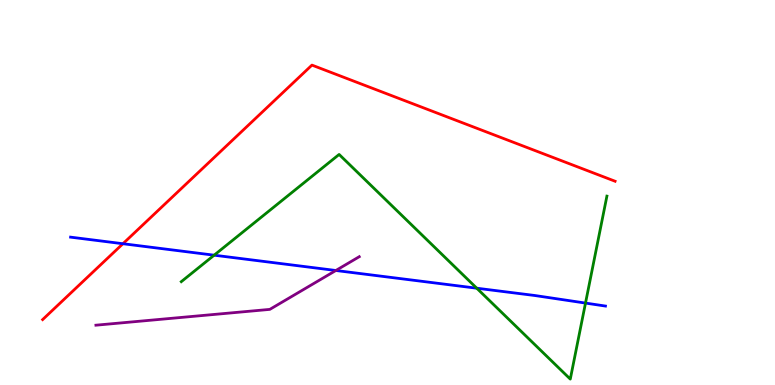[{'lines': ['blue', 'red'], 'intersections': [{'x': 1.59, 'y': 3.67}]}, {'lines': ['green', 'red'], 'intersections': []}, {'lines': ['purple', 'red'], 'intersections': []}, {'lines': ['blue', 'green'], 'intersections': [{'x': 2.76, 'y': 3.37}, {'x': 6.15, 'y': 2.51}, {'x': 7.55, 'y': 2.13}]}, {'lines': ['blue', 'purple'], 'intersections': [{'x': 4.33, 'y': 2.97}]}, {'lines': ['green', 'purple'], 'intersections': []}]